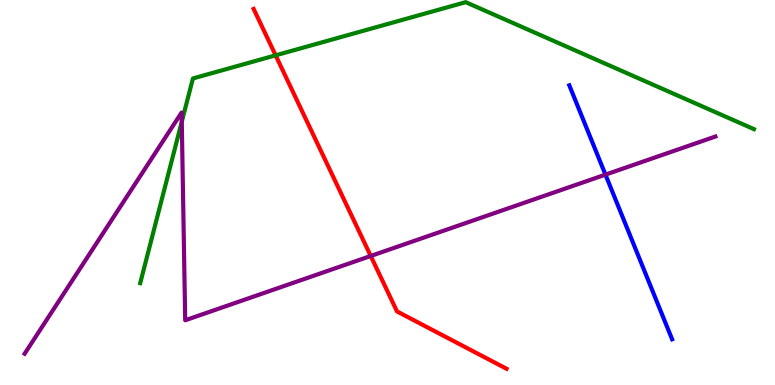[{'lines': ['blue', 'red'], 'intersections': []}, {'lines': ['green', 'red'], 'intersections': [{'x': 3.56, 'y': 8.56}]}, {'lines': ['purple', 'red'], 'intersections': [{'x': 4.78, 'y': 3.35}]}, {'lines': ['blue', 'green'], 'intersections': []}, {'lines': ['blue', 'purple'], 'intersections': [{'x': 7.81, 'y': 5.46}]}, {'lines': ['green', 'purple'], 'intersections': [{'x': 2.35, 'y': 6.84}]}]